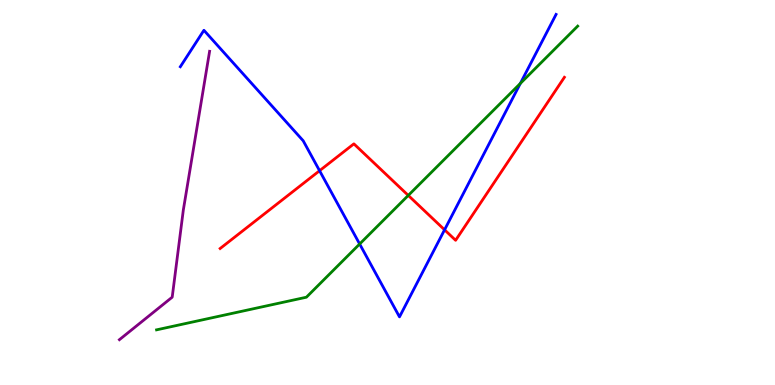[{'lines': ['blue', 'red'], 'intersections': [{'x': 4.12, 'y': 5.57}, {'x': 5.74, 'y': 4.03}]}, {'lines': ['green', 'red'], 'intersections': [{'x': 5.27, 'y': 4.92}]}, {'lines': ['purple', 'red'], 'intersections': []}, {'lines': ['blue', 'green'], 'intersections': [{'x': 4.64, 'y': 3.66}, {'x': 6.71, 'y': 7.83}]}, {'lines': ['blue', 'purple'], 'intersections': []}, {'lines': ['green', 'purple'], 'intersections': []}]